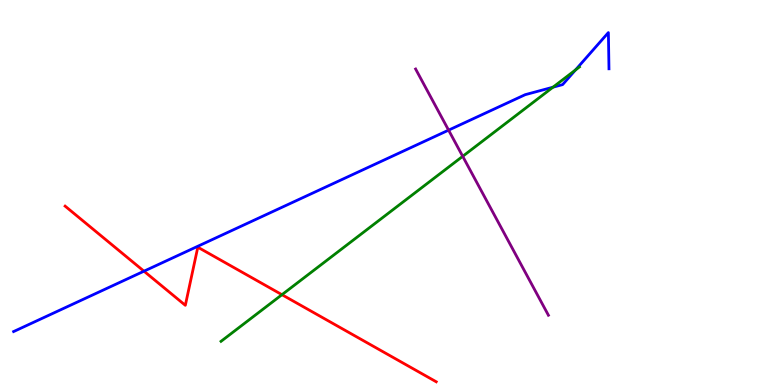[{'lines': ['blue', 'red'], 'intersections': [{'x': 1.86, 'y': 2.96}]}, {'lines': ['green', 'red'], 'intersections': [{'x': 3.64, 'y': 2.35}]}, {'lines': ['purple', 'red'], 'intersections': []}, {'lines': ['blue', 'green'], 'intersections': [{'x': 7.14, 'y': 7.74}, {'x': 7.43, 'y': 8.18}]}, {'lines': ['blue', 'purple'], 'intersections': [{'x': 5.79, 'y': 6.62}]}, {'lines': ['green', 'purple'], 'intersections': [{'x': 5.97, 'y': 5.94}]}]